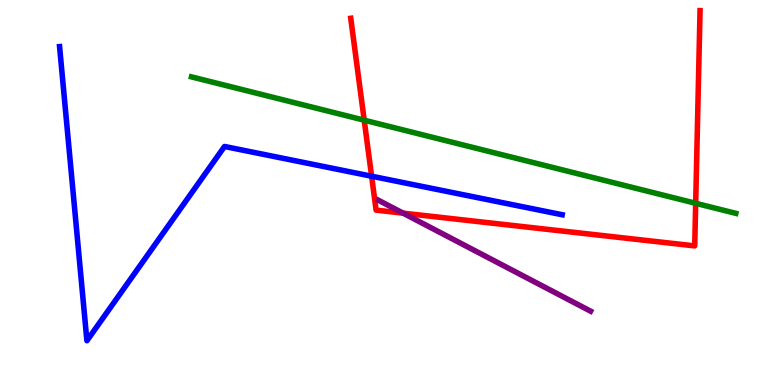[{'lines': ['blue', 'red'], 'intersections': [{'x': 4.79, 'y': 5.42}]}, {'lines': ['green', 'red'], 'intersections': [{'x': 4.7, 'y': 6.88}, {'x': 8.98, 'y': 4.72}]}, {'lines': ['purple', 'red'], 'intersections': [{'x': 5.2, 'y': 4.46}]}, {'lines': ['blue', 'green'], 'intersections': []}, {'lines': ['blue', 'purple'], 'intersections': []}, {'lines': ['green', 'purple'], 'intersections': []}]